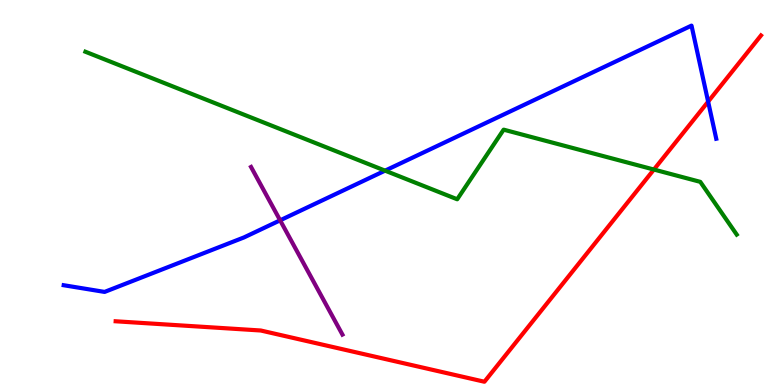[{'lines': ['blue', 'red'], 'intersections': [{'x': 9.14, 'y': 7.36}]}, {'lines': ['green', 'red'], 'intersections': [{'x': 8.44, 'y': 5.6}]}, {'lines': ['purple', 'red'], 'intersections': []}, {'lines': ['blue', 'green'], 'intersections': [{'x': 4.97, 'y': 5.57}]}, {'lines': ['blue', 'purple'], 'intersections': [{'x': 3.61, 'y': 4.28}]}, {'lines': ['green', 'purple'], 'intersections': []}]